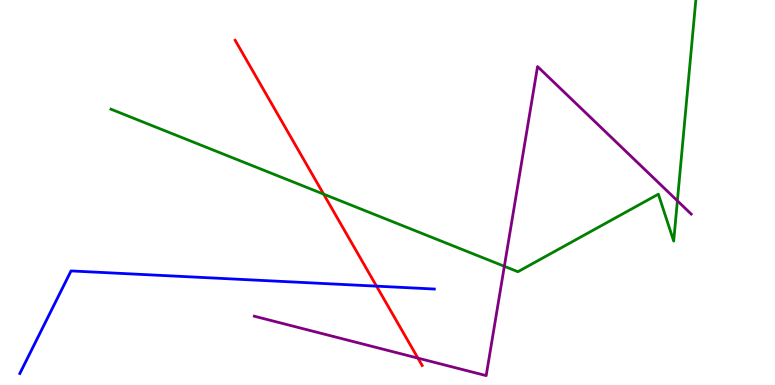[{'lines': ['blue', 'red'], 'intersections': [{'x': 4.86, 'y': 2.57}]}, {'lines': ['green', 'red'], 'intersections': [{'x': 4.18, 'y': 4.96}]}, {'lines': ['purple', 'red'], 'intersections': [{'x': 5.39, 'y': 0.698}]}, {'lines': ['blue', 'green'], 'intersections': []}, {'lines': ['blue', 'purple'], 'intersections': []}, {'lines': ['green', 'purple'], 'intersections': [{'x': 6.51, 'y': 3.08}, {'x': 8.74, 'y': 4.78}]}]